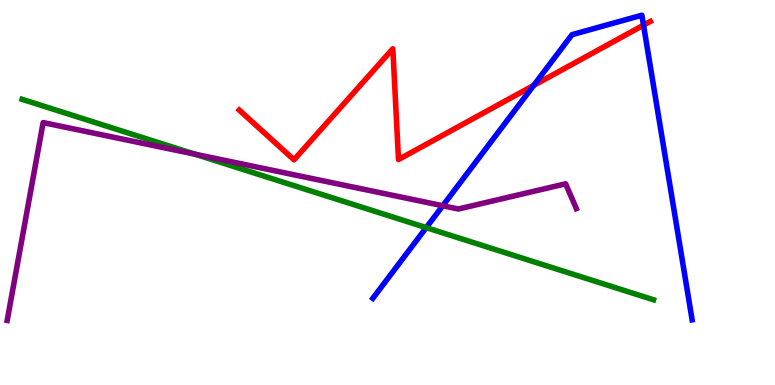[{'lines': ['blue', 'red'], 'intersections': [{'x': 6.89, 'y': 7.78}, {'x': 8.3, 'y': 9.35}]}, {'lines': ['green', 'red'], 'intersections': []}, {'lines': ['purple', 'red'], 'intersections': []}, {'lines': ['blue', 'green'], 'intersections': [{'x': 5.5, 'y': 4.09}]}, {'lines': ['blue', 'purple'], 'intersections': [{'x': 5.71, 'y': 4.66}]}, {'lines': ['green', 'purple'], 'intersections': [{'x': 2.51, 'y': 6.0}]}]